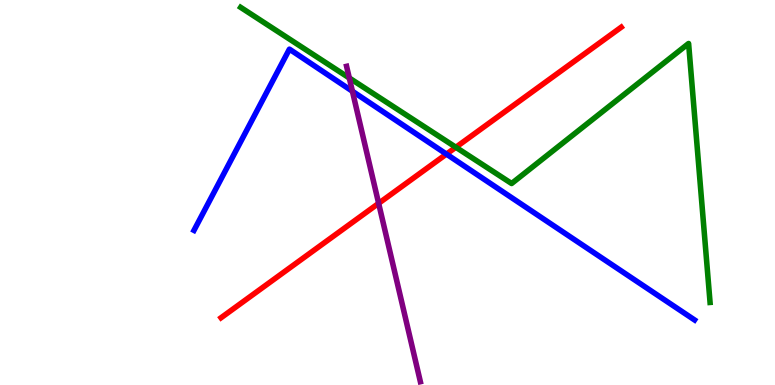[{'lines': ['blue', 'red'], 'intersections': [{'x': 5.76, 'y': 6.0}]}, {'lines': ['green', 'red'], 'intersections': [{'x': 5.88, 'y': 6.18}]}, {'lines': ['purple', 'red'], 'intersections': [{'x': 4.89, 'y': 4.72}]}, {'lines': ['blue', 'green'], 'intersections': []}, {'lines': ['blue', 'purple'], 'intersections': [{'x': 4.55, 'y': 7.63}]}, {'lines': ['green', 'purple'], 'intersections': [{'x': 4.51, 'y': 7.97}]}]